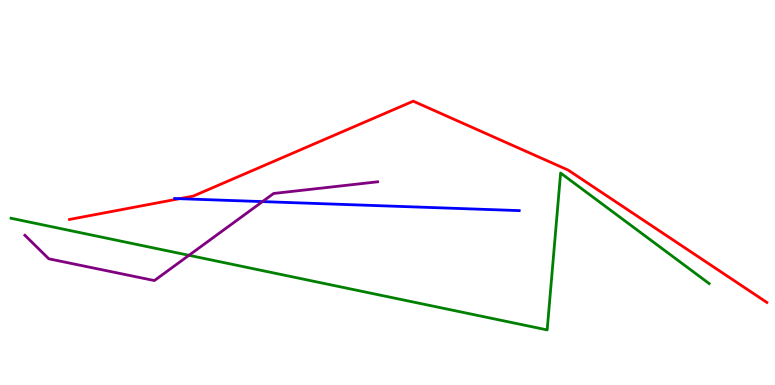[{'lines': ['blue', 'red'], 'intersections': [{'x': 2.32, 'y': 4.84}]}, {'lines': ['green', 'red'], 'intersections': []}, {'lines': ['purple', 'red'], 'intersections': []}, {'lines': ['blue', 'green'], 'intersections': []}, {'lines': ['blue', 'purple'], 'intersections': [{'x': 3.39, 'y': 4.76}]}, {'lines': ['green', 'purple'], 'intersections': [{'x': 2.44, 'y': 3.37}]}]